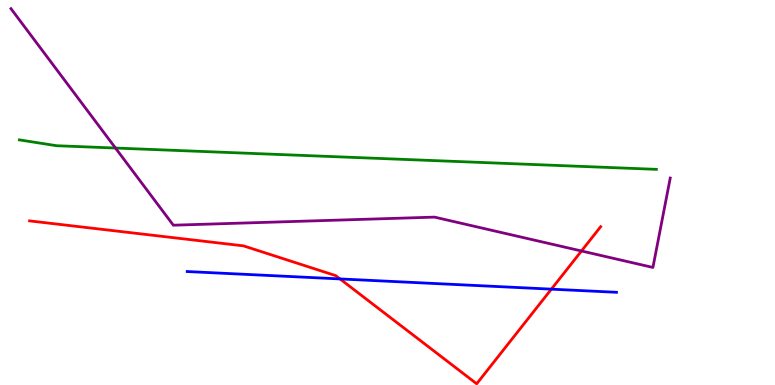[{'lines': ['blue', 'red'], 'intersections': [{'x': 4.39, 'y': 2.76}, {'x': 7.11, 'y': 2.49}]}, {'lines': ['green', 'red'], 'intersections': []}, {'lines': ['purple', 'red'], 'intersections': [{'x': 7.5, 'y': 3.48}]}, {'lines': ['blue', 'green'], 'intersections': []}, {'lines': ['blue', 'purple'], 'intersections': []}, {'lines': ['green', 'purple'], 'intersections': [{'x': 1.49, 'y': 6.15}]}]